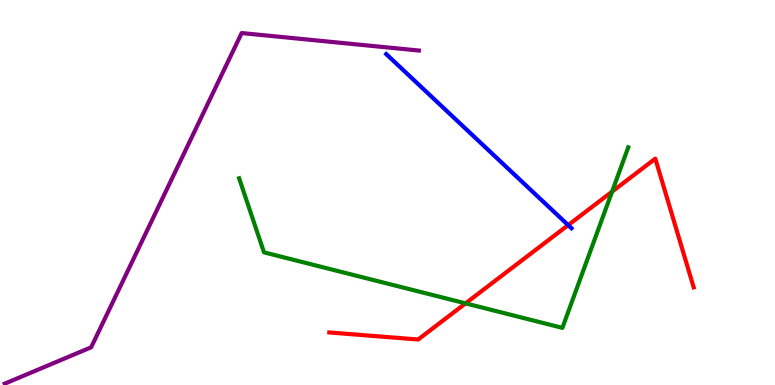[{'lines': ['blue', 'red'], 'intersections': [{'x': 7.33, 'y': 4.15}]}, {'lines': ['green', 'red'], 'intersections': [{'x': 6.01, 'y': 2.12}, {'x': 7.9, 'y': 5.02}]}, {'lines': ['purple', 'red'], 'intersections': []}, {'lines': ['blue', 'green'], 'intersections': []}, {'lines': ['blue', 'purple'], 'intersections': []}, {'lines': ['green', 'purple'], 'intersections': []}]